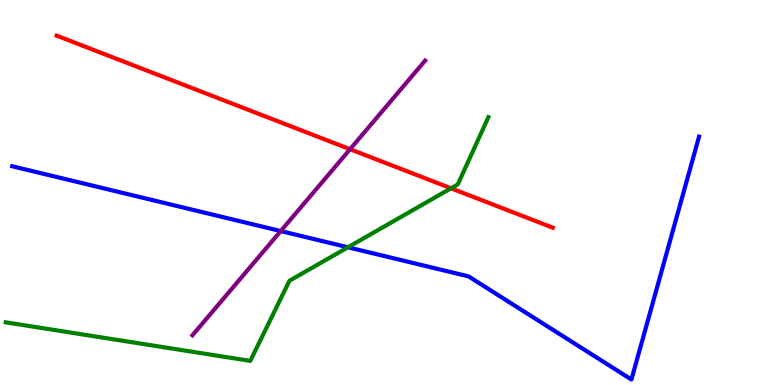[{'lines': ['blue', 'red'], 'intersections': []}, {'lines': ['green', 'red'], 'intersections': [{'x': 5.82, 'y': 5.11}]}, {'lines': ['purple', 'red'], 'intersections': [{'x': 4.52, 'y': 6.12}]}, {'lines': ['blue', 'green'], 'intersections': [{'x': 4.49, 'y': 3.58}]}, {'lines': ['blue', 'purple'], 'intersections': [{'x': 3.62, 'y': 4.0}]}, {'lines': ['green', 'purple'], 'intersections': []}]